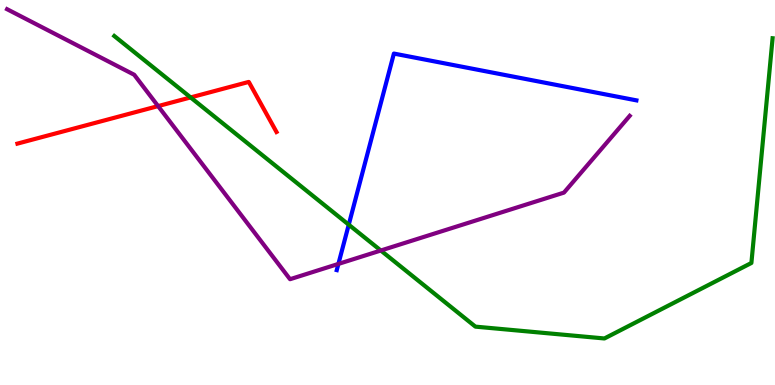[{'lines': ['blue', 'red'], 'intersections': []}, {'lines': ['green', 'red'], 'intersections': [{'x': 2.46, 'y': 7.47}]}, {'lines': ['purple', 'red'], 'intersections': [{'x': 2.04, 'y': 7.24}]}, {'lines': ['blue', 'green'], 'intersections': [{'x': 4.5, 'y': 4.16}]}, {'lines': ['blue', 'purple'], 'intersections': [{'x': 4.37, 'y': 3.14}]}, {'lines': ['green', 'purple'], 'intersections': [{'x': 4.91, 'y': 3.49}]}]